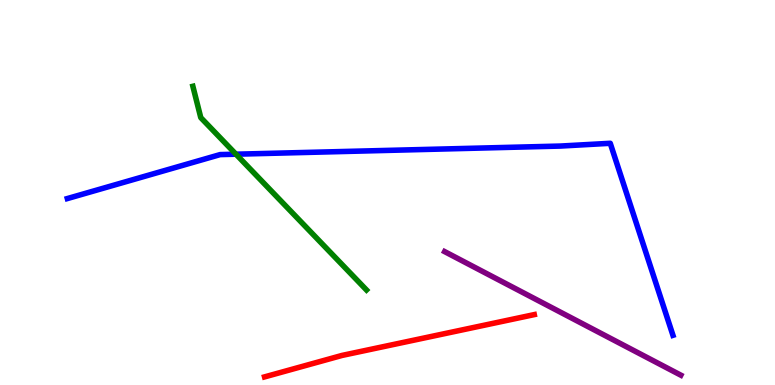[{'lines': ['blue', 'red'], 'intersections': []}, {'lines': ['green', 'red'], 'intersections': []}, {'lines': ['purple', 'red'], 'intersections': []}, {'lines': ['blue', 'green'], 'intersections': [{'x': 3.04, 'y': 5.99}]}, {'lines': ['blue', 'purple'], 'intersections': []}, {'lines': ['green', 'purple'], 'intersections': []}]